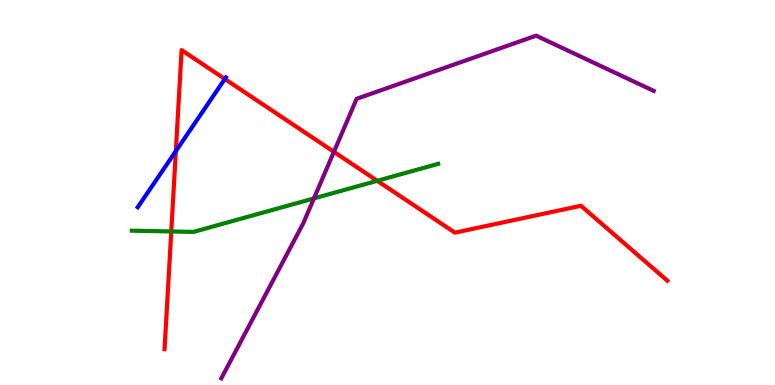[{'lines': ['blue', 'red'], 'intersections': [{'x': 2.27, 'y': 6.07}, {'x': 2.9, 'y': 7.95}]}, {'lines': ['green', 'red'], 'intersections': [{'x': 2.21, 'y': 3.99}, {'x': 4.87, 'y': 5.3}]}, {'lines': ['purple', 'red'], 'intersections': [{'x': 4.31, 'y': 6.06}]}, {'lines': ['blue', 'green'], 'intersections': []}, {'lines': ['blue', 'purple'], 'intersections': []}, {'lines': ['green', 'purple'], 'intersections': [{'x': 4.05, 'y': 4.85}]}]